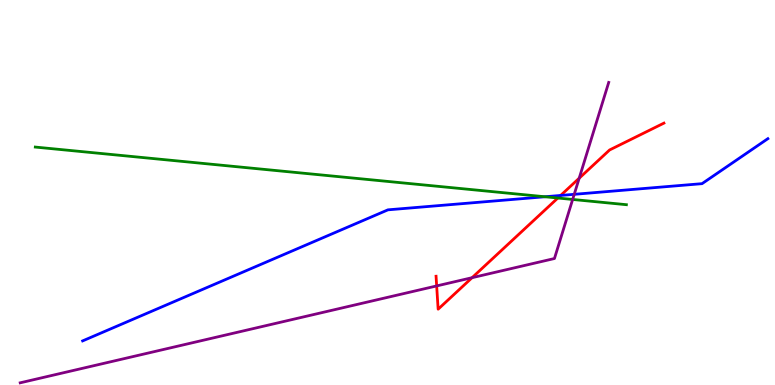[{'lines': ['blue', 'red'], 'intersections': [{'x': 7.23, 'y': 4.92}]}, {'lines': ['green', 'red'], 'intersections': [{'x': 7.2, 'y': 4.86}]}, {'lines': ['purple', 'red'], 'intersections': [{'x': 5.63, 'y': 2.57}, {'x': 6.09, 'y': 2.79}, {'x': 7.47, 'y': 5.37}]}, {'lines': ['blue', 'green'], 'intersections': [{'x': 7.03, 'y': 4.89}]}, {'lines': ['blue', 'purple'], 'intersections': [{'x': 7.41, 'y': 4.95}]}, {'lines': ['green', 'purple'], 'intersections': [{'x': 7.39, 'y': 4.82}]}]